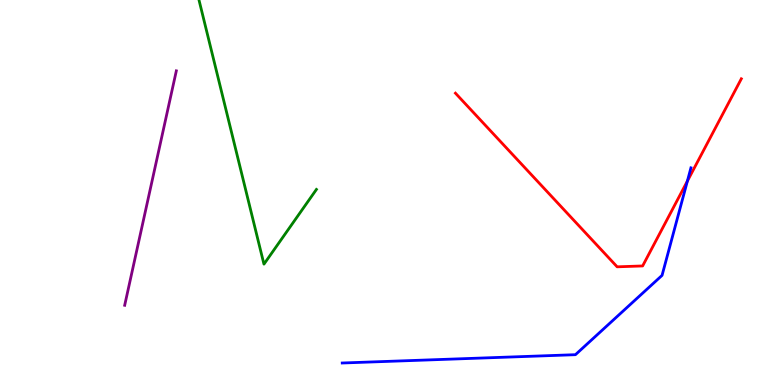[{'lines': ['blue', 'red'], 'intersections': [{'x': 8.87, 'y': 5.3}]}, {'lines': ['green', 'red'], 'intersections': []}, {'lines': ['purple', 'red'], 'intersections': []}, {'lines': ['blue', 'green'], 'intersections': []}, {'lines': ['blue', 'purple'], 'intersections': []}, {'lines': ['green', 'purple'], 'intersections': []}]